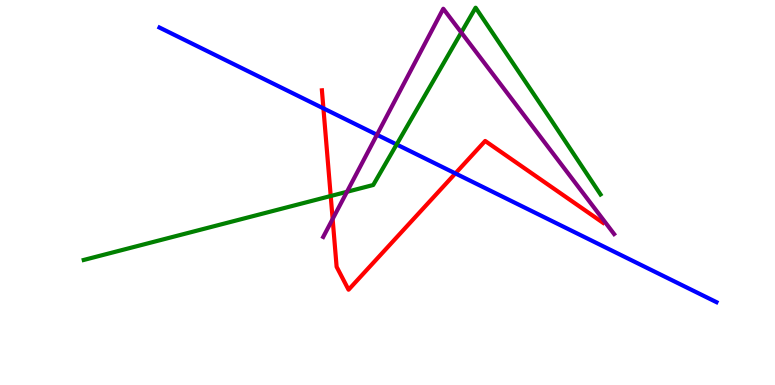[{'lines': ['blue', 'red'], 'intersections': [{'x': 4.17, 'y': 7.19}, {'x': 5.88, 'y': 5.5}]}, {'lines': ['green', 'red'], 'intersections': [{'x': 4.27, 'y': 4.91}]}, {'lines': ['purple', 'red'], 'intersections': [{'x': 4.29, 'y': 4.31}]}, {'lines': ['blue', 'green'], 'intersections': [{'x': 5.12, 'y': 6.25}]}, {'lines': ['blue', 'purple'], 'intersections': [{'x': 4.86, 'y': 6.5}]}, {'lines': ['green', 'purple'], 'intersections': [{'x': 4.48, 'y': 5.02}, {'x': 5.95, 'y': 9.16}]}]